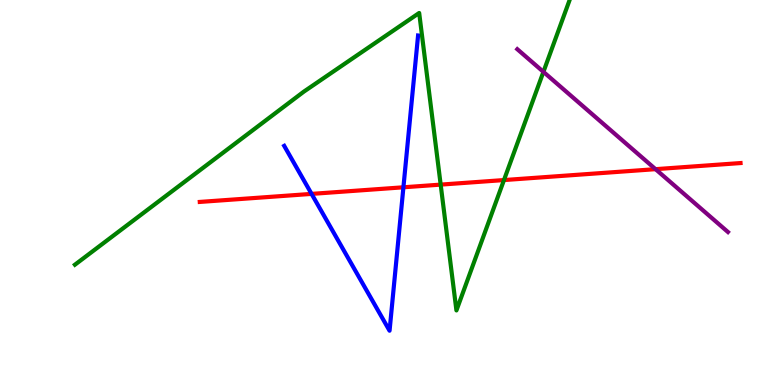[{'lines': ['blue', 'red'], 'intersections': [{'x': 4.02, 'y': 4.96}, {'x': 5.21, 'y': 5.14}]}, {'lines': ['green', 'red'], 'intersections': [{'x': 5.69, 'y': 5.2}, {'x': 6.5, 'y': 5.32}]}, {'lines': ['purple', 'red'], 'intersections': [{'x': 8.46, 'y': 5.61}]}, {'lines': ['blue', 'green'], 'intersections': []}, {'lines': ['blue', 'purple'], 'intersections': []}, {'lines': ['green', 'purple'], 'intersections': [{'x': 7.01, 'y': 8.13}]}]